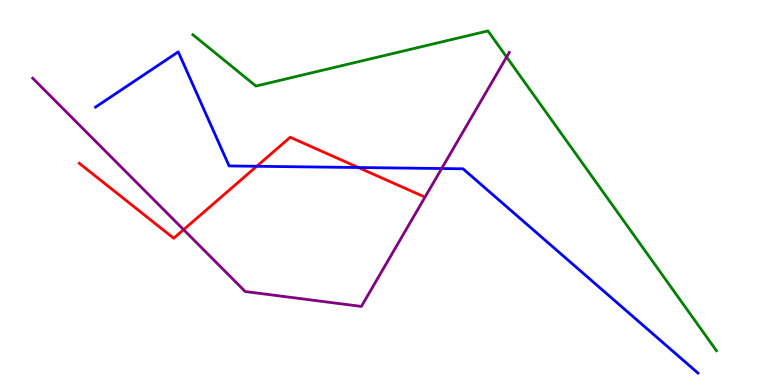[{'lines': ['blue', 'red'], 'intersections': [{'x': 3.31, 'y': 5.68}, {'x': 4.62, 'y': 5.65}]}, {'lines': ['green', 'red'], 'intersections': []}, {'lines': ['purple', 'red'], 'intersections': [{'x': 2.37, 'y': 4.03}]}, {'lines': ['blue', 'green'], 'intersections': []}, {'lines': ['blue', 'purple'], 'intersections': [{'x': 5.7, 'y': 5.62}]}, {'lines': ['green', 'purple'], 'intersections': [{'x': 6.54, 'y': 8.52}]}]